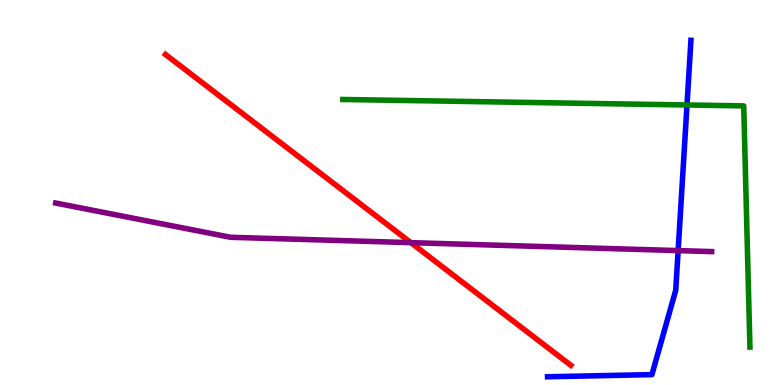[{'lines': ['blue', 'red'], 'intersections': []}, {'lines': ['green', 'red'], 'intersections': []}, {'lines': ['purple', 'red'], 'intersections': [{'x': 5.3, 'y': 3.7}]}, {'lines': ['blue', 'green'], 'intersections': [{'x': 8.86, 'y': 7.27}]}, {'lines': ['blue', 'purple'], 'intersections': [{'x': 8.75, 'y': 3.49}]}, {'lines': ['green', 'purple'], 'intersections': []}]